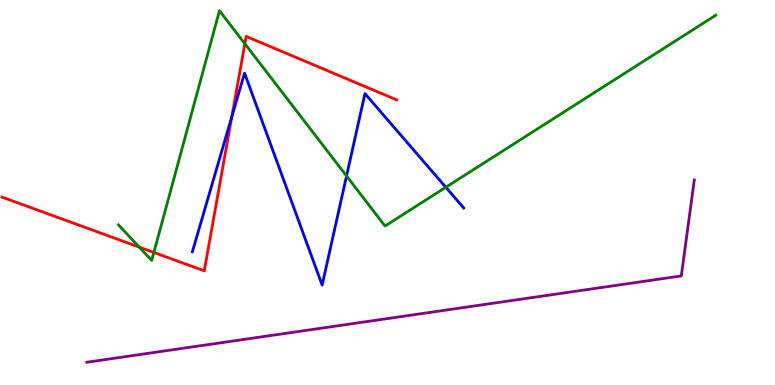[{'lines': ['blue', 'red'], 'intersections': [{'x': 2.99, 'y': 6.96}]}, {'lines': ['green', 'red'], 'intersections': [{'x': 1.8, 'y': 3.58}, {'x': 1.99, 'y': 3.44}, {'x': 3.16, 'y': 8.86}]}, {'lines': ['purple', 'red'], 'intersections': []}, {'lines': ['blue', 'green'], 'intersections': [{'x': 4.47, 'y': 5.43}, {'x': 5.75, 'y': 5.14}]}, {'lines': ['blue', 'purple'], 'intersections': []}, {'lines': ['green', 'purple'], 'intersections': []}]